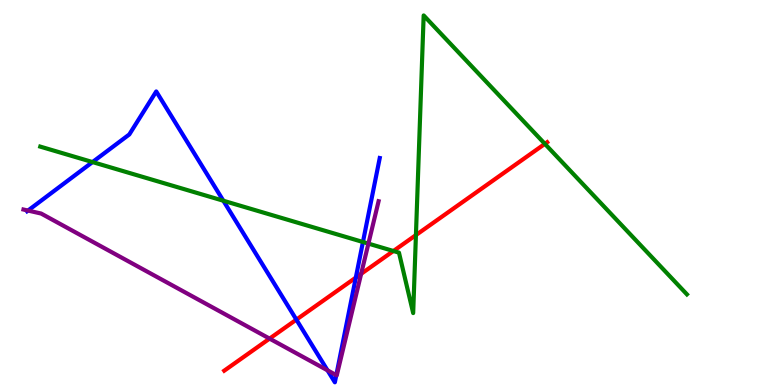[{'lines': ['blue', 'red'], 'intersections': [{'x': 3.82, 'y': 1.7}, {'x': 4.59, 'y': 2.79}]}, {'lines': ['green', 'red'], 'intersections': [{'x': 5.08, 'y': 3.48}, {'x': 5.37, 'y': 3.89}, {'x': 7.03, 'y': 6.26}]}, {'lines': ['purple', 'red'], 'intersections': [{'x': 3.48, 'y': 1.2}, {'x': 4.66, 'y': 2.89}]}, {'lines': ['blue', 'green'], 'intersections': [{'x': 1.19, 'y': 5.79}, {'x': 2.88, 'y': 4.79}, {'x': 4.68, 'y': 3.71}]}, {'lines': ['blue', 'purple'], 'intersections': [{'x': 0.361, 'y': 4.53}, {'x': 4.23, 'y': 0.381}, {'x': 4.34, 'y': 0.256}]}, {'lines': ['green', 'purple'], 'intersections': [{'x': 4.75, 'y': 3.67}]}]